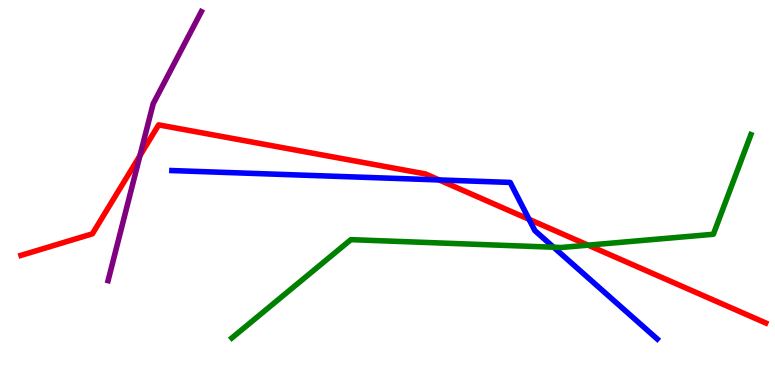[{'lines': ['blue', 'red'], 'intersections': [{'x': 5.67, 'y': 5.33}, {'x': 6.83, 'y': 4.3}]}, {'lines': ['green', 'red'], 'intersections': [{'x': 7.59, 'y': 3.63}]}, {'lines': ['purple', 'red'], 'intersections': [{'x': 1.81, 'y': 5.96}]}, {'lines': ['blue', 'green'], 'intersections': [{'x': 7.14, 'y': 3.58}]}, {'lines': ['blue', 'purple'], 'intersections': []}, {'lines': ['green', 'purple'], 'intersections': []}]